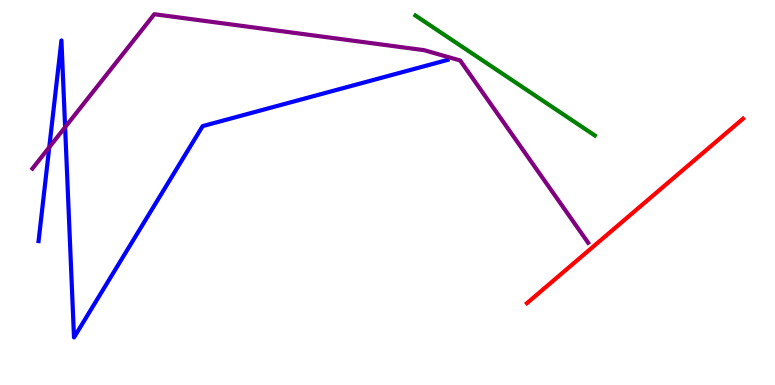[{'lines': ['blue', 'red'], 'intersections': []}, {'lines': ['green', 'red'], 'intersections': []}, {'lines': ['purple', 'red'], 'intersections': []}, {'lines': ['blue', 'green'], 'intersections': []}, {'lines': ['blue', 'purple'], 'intersections': [{'x': 0.636, 'y': 6.18}, {'x': 0.84, 'y': 6.7}]}, {'lines': ['green', 'purple'], 'intersections': []}]